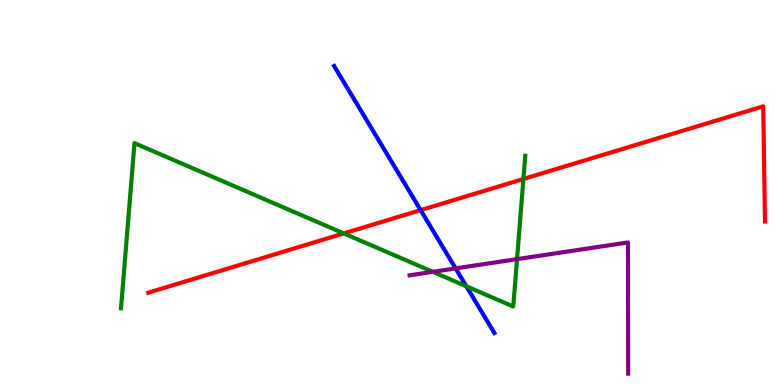[{'lines': ['blue', 'red'], 'intersections': [{'x': 5.43, 'y': 4.54}]}, {'lines': ['green', 'red'], 'intersections': [{'x': 4.44, 'y': 3.94}, {'x': 6.75, 'y': 5.35}]}, {'lines': ['purple', 'red'], 'intersections': []}, {'lines': ['blue', 'green'], 'intersections': [{'x': 6.02, 'y': 2.56}]}, {'lines': ['blue', 'purple'], 'intersections': [{'x': 5.88, 'y': 3.03}]}, {'lines': ['green', 'purple'], 'intersections': [{'x': 5.58, 'y': 2.94}, {'x': 6.67, 'y': 3.27}]}]